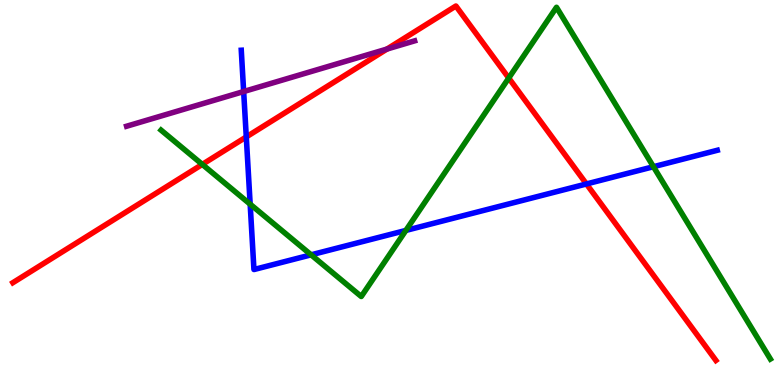[{'lines': ['blue', 'red'], 'intersections': [{'x': 3.18, 'y': 6.44}, {'x': 7.57, 'y': 5.22}]}, {'lines': ['green', 'red'], 'intersections': [{'x': 2.61, 'y': 5.73}, {'x': 6.56, 'y': 7.97}]}, {'lines': ['purple', 'red'], 'intersections': [{'x': 4.99, 'y': 8.73}]}, {'lines': ['blue', 'green'], 'intersections': [{'x': 3.23, 'y': 4.7}, {'x': 4.01, 'y': 3.38}, {'x': 5.24, 'y': 4.01}, {'x': 8.43, 'y': 5.67}]}, {'lines': ['blue', 'purple'], 'intersections': [{'x': 3.14, 'y': 7.62}]}, {'lines': ['green', 'purple'], 'intersections': []}]